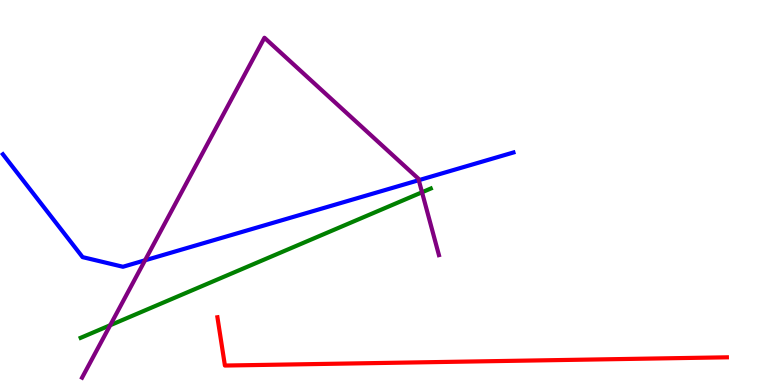[{'lines': ['blue', 'red'], 'intersections': []}, {'lines': ['green', 'red'], 'intersections': []}, {'lines': ['purple', 'red'], 'intersections': []}, {'lines': ['blue', 'green'], 'intersections': []}, {'lines': ['blue', 'purple'], 'intersections': [{'x': 1.87, 'y': 3.24}, {'x': 5.4, 'y': 5.32}]}, {'lines': ['green', 'purple'], 'intersections': [{'x': 1.42, 'y': 1.55}, {'x': 5.45, 'y': 5.01}]}]